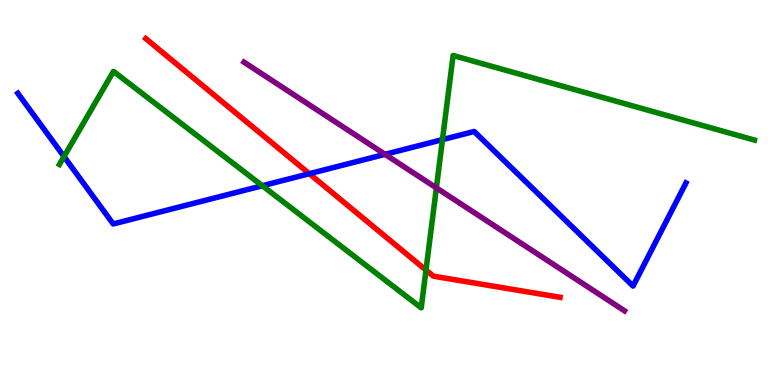[{'lines': ['blue', 'red'], 'intersections': [{'x': 3.99, 'y': 5.49}]}, {'lines': ['green', 'red'], 'intersections': [{'x': 5.5, 'y': 2.98}]}, {'lines': ['purple', 'red'], 'intersections': []}, {'lines': ['blue', 'green'], 'intersections': [{'x': 0.826, 'y': 5.93}, {'x': 3.38, 'y': 5.18}, {'x': 5.71, 'y': 6.37}]}, {'lines': ['blue', 'purple'], 'intersections': [{'x': 4.97, 'y': 5.99}]}, {'lines': ['green', 'purple'], 'intersections': [{'x': 5.63, 'y': 5.12}]}]